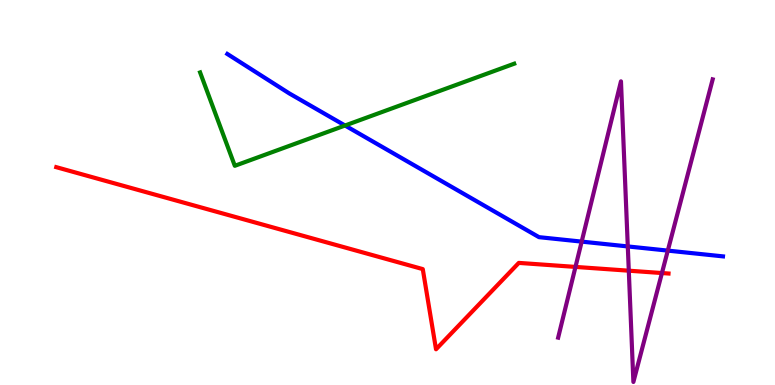[{'lines': ['blue', 'red'], 'intersections': []}, {'lines': ['green', 'red'], 'intersections': []}, {'lines': ['purple', 'red'], 'intersections': [{'x': 7.43, 'y': 3.07}, {'x': 8.11, 'y': 2.97}, {'x': 8.54, 'y': 2.91}]}, {'lines': ['blue', 'green'], 'intersections': [{'x': 4.45, 'y': 6.74}]}, {'lines': ['blue', 'purple'], 'intersections': [{'x': 7.51, 'y': 3.72}, {'x': 8.1, 'y': 3.6}, {'x': 8.62, 'y': 3.49}]}, {'lines': ['green', 'purple'], 'intersections': []}]